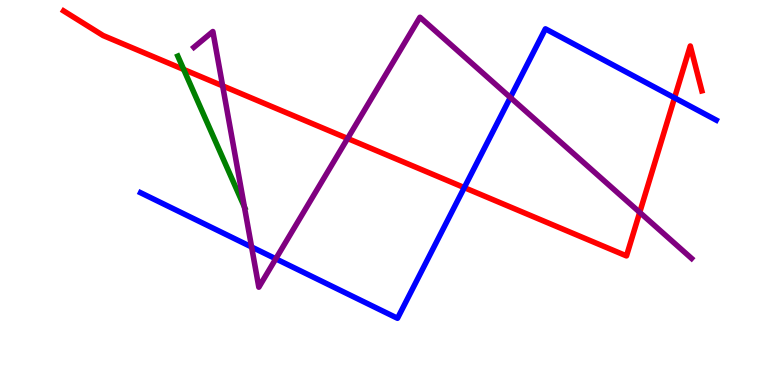[{'lines': ['blue', 'red'], 'intersections': [{'x': 5.99, 'y': 5.13}, {'x': 8.7, 'y': 7.46}]}, {'lines': ['green', 'red'], 'intersections': [{'x': 2.37, 'y': 8.2}]}, {'lines': ['purple', 'red'], 'intersections': [{'x': 2.87, 'y': 7.77}, {'x': 4.49, 'y': 6.4}, {'x': 8.25, 'y': 4.48}]}, {'lines': ['blue', 'green'], 'intersections': []}, {'lines': ['blue', 'purple'], 'intersections': [{'x': 3.25, 'y': 3.58}, {'x': 3.56, 'y': 3.28}, {'x': 6.58, 'y': 7.47}]}, {'lines': ['green', 'purple'], 'intersections': [{'x': 3.15, 'y': 4.63}]}]